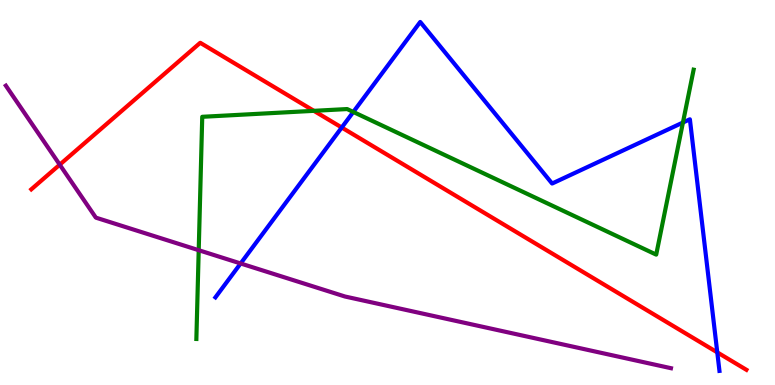[{'lines': ['blue', 'red'], 'intersections': [{'x': 4.41, 'y': 6.69}, {'x': 9.26, 'y': 0.848}]}, {'lines': ['green', 'red'], 'intersections': [{'x': 4.05, 'y': 7.12}]}, {'lines': ['purple', 'red'], 'intersections': [{'x': 0.771, 'y': 5.72}]}, {'lines': ['blue', 'green'], 'intersections': [{'x': 4.56, 'y': 7.09}, {'x': 8.81, 'y': 6.82}]}, {'lines': ['blue', 'purple'], 'intersections': [{'x': 3.1, 'y': 3.16}]}, {'lines': ['green', 'purple'], 'intersections': [{'x': 2.56, 'y': 3.5}]}]